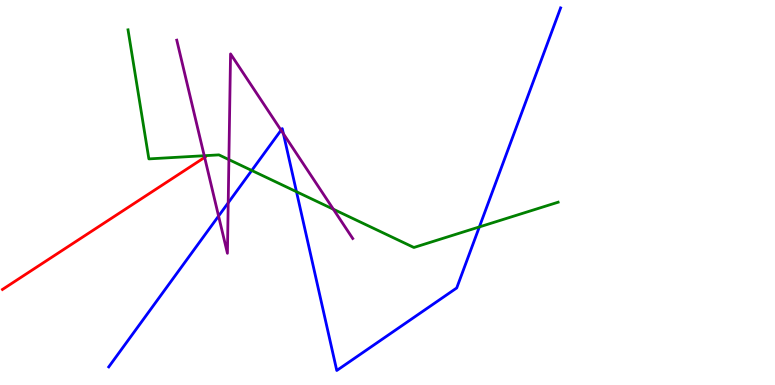[{'lines': ['blue', 'red'], 'intersections': []}, {'lines': ['green', 'red'], 'intersections': []}, {'lines': ['purple', 'red'], 'intersections': [{'x': 2.64, 'y': 5.91}]}, {'lines': ['blue', 'green'], 'intersections': [{'x': 3.25, 'y': 5.57}, {'x': 3.83, 'y': 5.02}, {'x': 6.19, 'y': 4.11}]}, {'lines': ['blue', 'purple'], 'intersections': [{'x': 2.82, 'y': 4.39}, {'x': 2.94, 'y': 4.73}, {'x': 3.63, 'y': 6.62}, {'x': 3.66, 'y': 6.52}]}, {'lines': ['green', 'purple'], 'intersections': [{'x': 2.64, 'y': 5.96}, {'x': 2.95, 'y': 5.85}, {'x': 4.3, 'y': 4.57}]}]